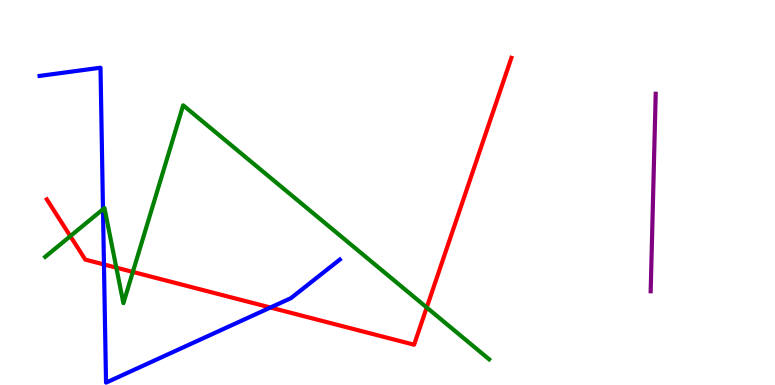[{'lines': ['blue', 'red'], 'intersections': [{'x': 1.34, 'y': 3.13}, {'x': 3.49, 'y': 2.01}]}, {'lines': ['green', 'red'], 'intersections': [{'x': 0.907, 'y': 3.87}, {'x': 1.5, 'y': 3.05}, {'x': 1.71, 'y': 2.94}, {'x': 5.51, 'y': 2.01}]}, {'lines': ['purple', 'red'], 'intersections': []}, {'lines': ['blue', 'green'], 'intersections': [{'x': 1.33, 'y': 4.57}]}, {'lines': ['blue', 'purple'], 'intersections': []}, {'lines': ['green', 'purple'], 'intersections': []}]